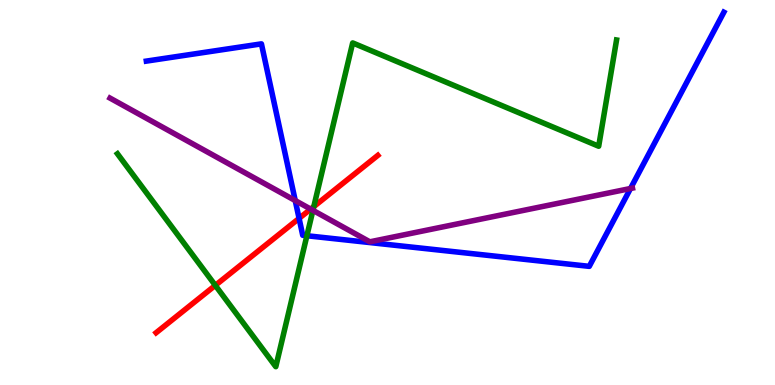[{'lines': ['blue', 'red'], 'intersections': [{'x': 3.86, 'y': 4.33}]}, {'lines': ['green', 'red'], 'intersections': [{'x': 2.78, 'y': 2.59}, {'x': 4.05, 'y': 4.63}]}, {'lines': ['purple', 'red'], 'intersections': [{'x': 4.01, 'y': 4.57}]}, {'lines': ['blue', 'green'], 'intersections': [{'x': 3.96, 'y': 3.88}]}, {'lines': ['blue', 'purple'], 'intersections': [{'x': 3.81, 'y': 4.79}, {'x': 8.14, 'y': 5.1}]}, {'lines': ['green', 'purple'], 'intersections': [{'x': 4.04, 'y': 4.54}]}]